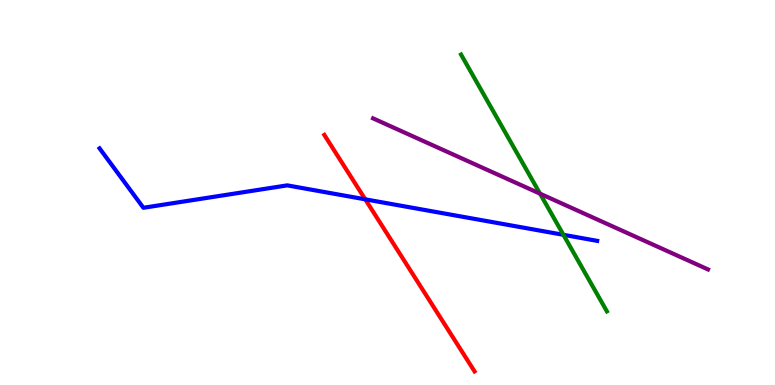[{'lines': ['blue', 'red'], 'intersections': [{'x': 4.71, 'y': 4.82}]}, {'lines': ['green', 'red'], 'intersections': []}, {'lines': ['purple', 'red'], 'intersections': []}, {'lines': ['blue', 'green'], 'intersections': [{'x': 7.27, 'y': 3.9}]}, {'lines': ['blue', 'purple'], 'intersections': []}, {'lines': ['green', 'purple'], 'intersections': [{'x': 6.97, 'y': 4.97}]}]